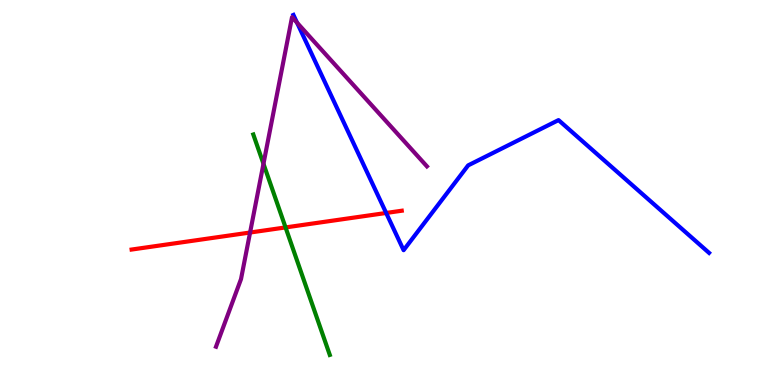[{'lines': ['blue', 'red'], 'intersections': [{'x': 4.98, 'y': 4.47}]}, {'lines': ['green', 'red'], 'intersections': [{'x': 3.68, 'y': 4.09}]}, {'lines': ['purple', 'red'], 'intersections': [{'x': 3.23, 'y': 3.96}]}, {'lines': ['blue', 'green'], 'intersections': []}, {'lines': ['blue', 'purple'], 'intersections': [{'x': 3.83, 'y': 9.41}]}, {'lines': ['green', 'purple'], 'intersections': [{'x': 3.4, 'y': 5.75}]}]